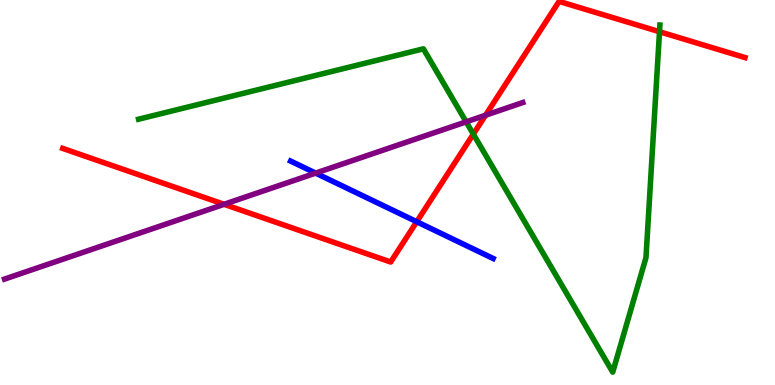[{'lines': ['blue', 'red'], 'intersections': [{'x': 5.38, 'y': 4.24}]}, {'lines': ['green', 'red'], 'intersections': [{'x': 6.11, 'y': 6.52}, {'x': 8.51, 'y': 9.18}]}, {'lines': ['purple', 'red'], 'intersections': [{'x': 2.89, 'y': 4.69}, {'x': 6.27, 'y': 7.01}]}, {'lines': ['blue', 'green'], 'intersections': []}, {'lines': ['blue', 'purple'], 'intersections': [{'x': 4.07, 'y': 5.5}]}, {'lines': ['green', 'purple'], 'intersections': [{'x': 6.01, 'y': 6.84}]}]